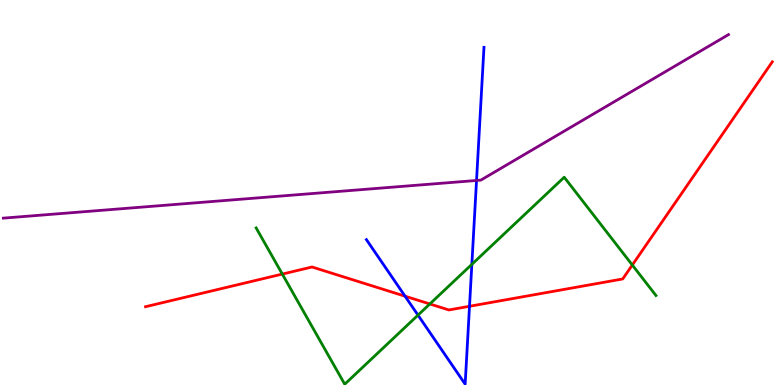[{'lines': ['blue', 'red'], 'intersections': [{'x': 5.23, 'y': 2.31}, {'x': 6.06, 'y': 2.04}]}, {'lines': ['green', 'red'], 'intersections': [{'x': 3.64, 'y': 2.88}, {'x': 5.55, 'y': 2.1}, {'x': 8.16, 'y': 3.12}]}, {'lines': ['purple', 'red'], 'intersections': []}, {'lines': ['blue', 'green'], 'intersections': [{'x': 5.39, 'y': 1.81}, {'x': 6.09, 'y': 3.13}]}, {'lines': ['blue', 'purple'], 'intersections': [{'x': 6.15, 'y': 5.31}]}, {'lines': ['green', 'purple'], 'intersections': []}]